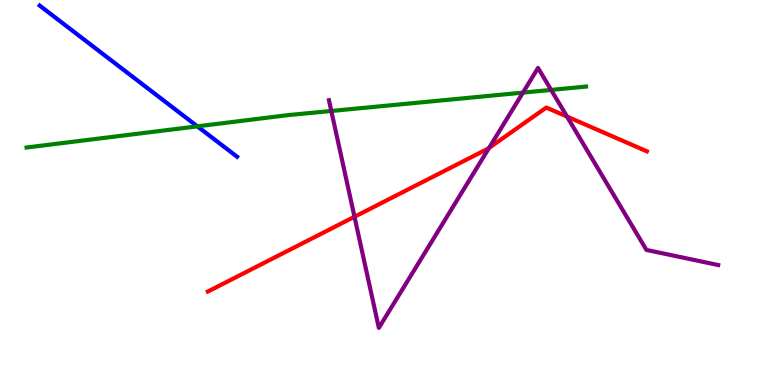[{'lines': ['blue', 'red'], 'intersections': []}, {'lines': ['green', 'red'], 'intersections': []}, {'lines': ['purple', 'red'], 'intersections': [{'x': 4.57, 'y': 4.37}, {'x': 6.31, 'y': 6.16}, {'x': 7.32, 'y': 6.97}]}, {'lines': ['blue', 'green'], 'intersections': [{'x': 2.55, 'y': 6.72}]}, {'lines': ['blue', 'purple'], 'intersections': []}, {'lines': ['green', 'purple'], 'intersections': [{'x': 4.27, 'y': 7.12}, {'x': 6.75, 'y': 7.59}, {'x': 7.11, 'y': 7.66}]}]